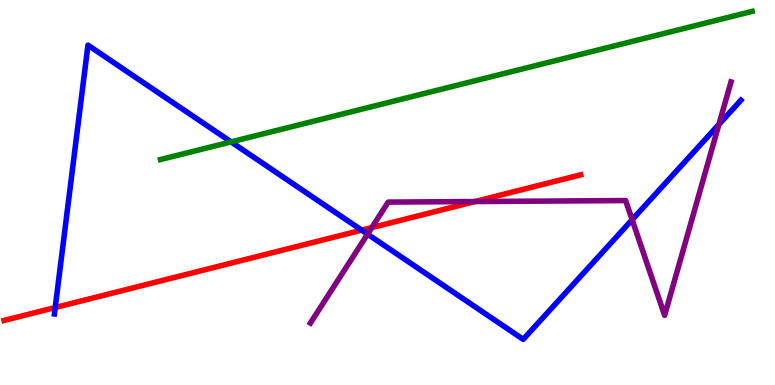[{'lines': ['blue', 'red'], 'intersections': [{'x': 0.712, 'y': 2.01}, {'x': 4.67, 'y': 4.02}]}, {'lines': ['green', 'red'], 'intersections': []}, {'lines': ['purple', 'red'], 'intersections': [{'x': 4.8, 'y': 4.09}, {'x': 6.13, 'y': 4.77}]}, {'lines': ['blue', 'green'], 'intersections': [{'x': 2.98, 'y': 6.31}]}, {'lines': ['blue', 'purple'], 'intersections': [{'x': 4.74, 'y': 3.92}, {'x': 8.16, 'y': 4.29}, {'x': 9.28, 'y': 6.77}]}, {'lines': ['green', 'purple'], 'intersections': []}]